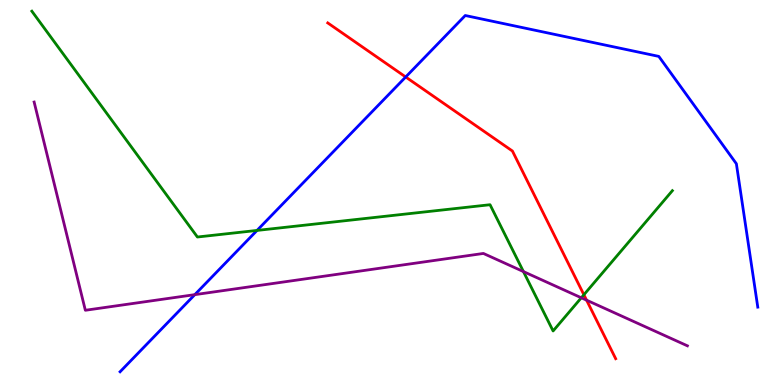[{'lines': ['blue', 'red'], 'intersections': [{'x': 5.23, 'y': 8.0}]}, {'lines': ['green', 'red'], 'intersections': [{'x': 7.53, 'y': 2.34}]}, {'lines': ['purple', 'red'], 'intersections': [{'x': 7.57, 'y': 2.2}]}, {'lines': ['blue', 'green'], 'intersections': [{'x': 3.32, 'y': 4.01}]}, {'lines': ['blue', 'purple'], 'intersections': [{'x': 2.51, 'y': 2.35}]}, {'lines': ['green', 'purple'], 'intersections': [{'x': 6.75, 'y': 2.95}, {'x': 7.5, 'y': 2.27}]}]